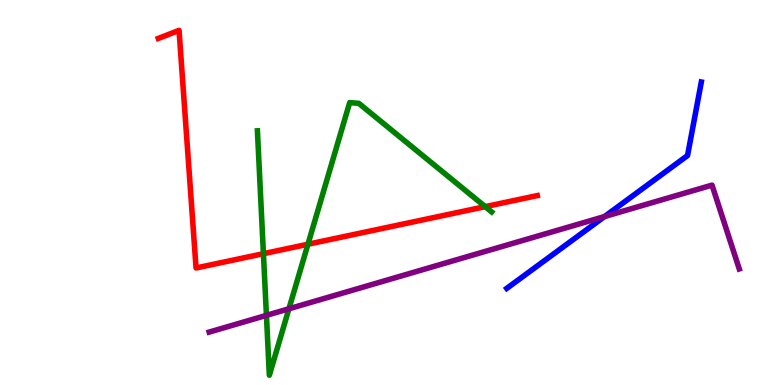[{'lines': ['blue', 'red'], 'intersections': []}, {'lines': ['green', 'red'], 'intersections': [{'x': 3.4, 'y': 3.41}, {'x': 3.97, 'y': 3.66}, {'x': 6.26, 'y': 4.63}]}, {'lines': ['purple', 'red'], 'intersections': []}, {'lines': ['blue', 'green'], 'intersections': []}, {'lines': ['blue', 'purple'], 'intersections': [{'x': 7.8, 'y': 4.38}]}, {'lines': ['green', 'purple'], 'intersections': [{'x': 3.44, 'y': 1.81}, {'x': 3.73, 'y': 1.98}]}]